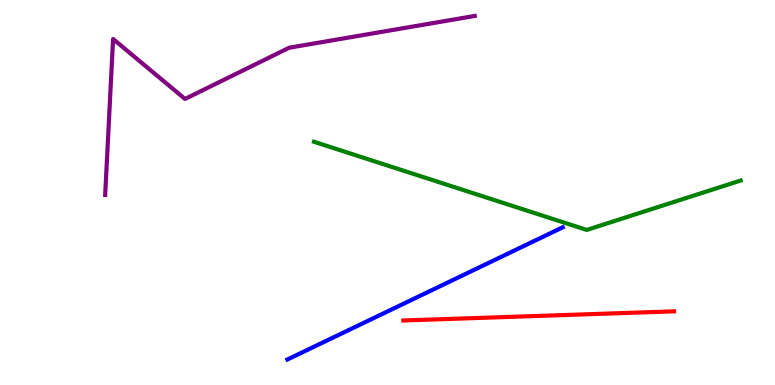[{'lines': ['blue', 'red'], 'intersections': []}, {'lines': ['green', 'red'], 'intersections': []}, {'lines': ['purple', 'red'], 'intersections': []}, {'lines': ['blue', 'green'], 'intersections': []}, {'lines': ['blue', 'purple'], 'intersections': []}, {'lines': ['green', 'purple'], 'intersections': []}]